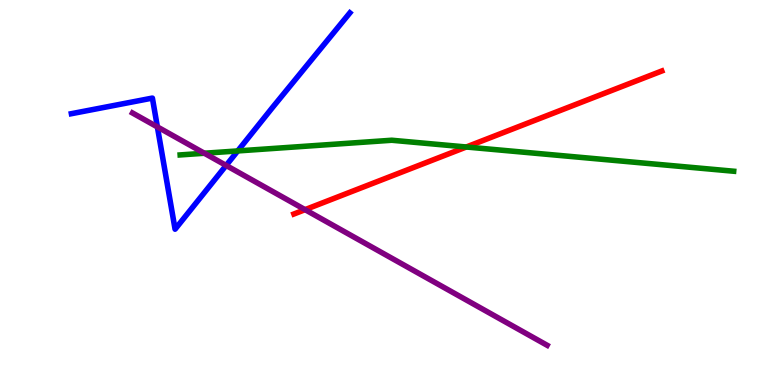[{'lines': ['blue', 'red'], 'intersections': []}, {'lines': ['green', 'red'], 'intersections': [{'x': 6.02, 'y': 6.18}]}, {'lines': ['purple', 'red'], 'intersections': [{'x': 3.94, 'y': 4.55}]}, {'lines': ['blue', 'green'], 'intersections': [{'x': 3.07, 'y': 6.08}]}, {'lines': ['blue', 'purple'], 'intersections': [{'x': 2.03, 'y': 6.7}, {'x': 2.92, 'y': 5.7}]}, {'lines': ['green', 'purple'], 'intersections': [{'x': 2.64, 'y': 6.02}]}]